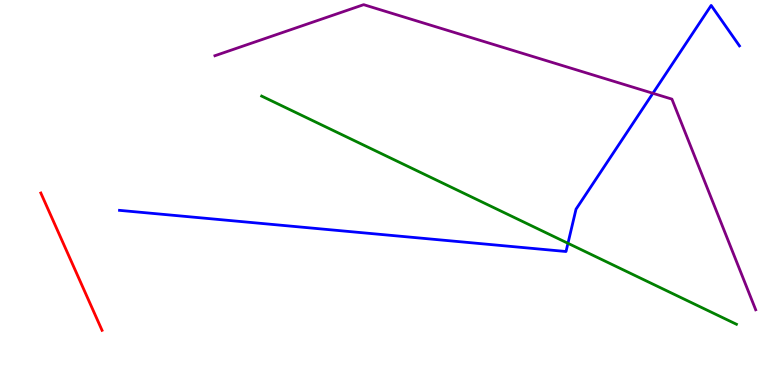[{'lines': ['blue', 'red'], 'intersections': []}, {'lines': ['green', 'red'], 'intersections': []}, {'lines': ['purple', 'red'], 'intersections': []}, {'lines': ['blue', 'green'], 'intersections': [{'x': 7.33, 'y': 3.68}]}, {'lines': ['blue', 'purple'], 'intersections': [{'x': 8.42, 'y': 7.58}]}, {'lines': ['green', 'purple'], 'intersections': []}]